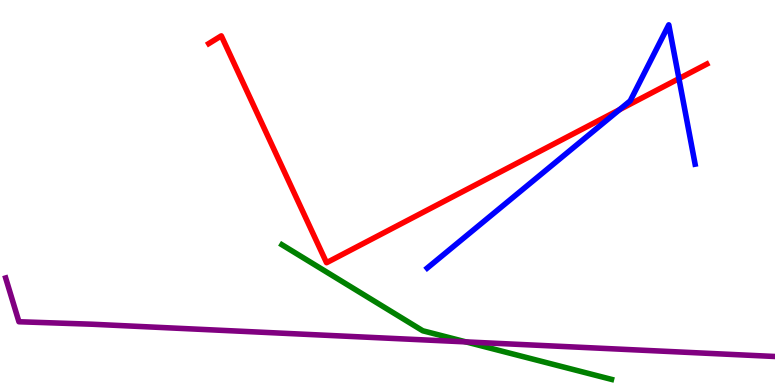[{'lines': ['blue', 'red'], 'intersections': [{'x': 7.99, 'y': 7.15}, {'x': 8.76, 'y': 7.96}]}, {'lines': ['green', 'red'], 'intersections': []}, {'lines': ['purple', 'red'], 'intersections': []}, {'lines': ['blue', 'green'], 'intersections': []}, {'lines': ['blue', 'purple'], 'intersections': []}, {'lines': ['green', 'purple'], 'intersections': [{'x': 6.01, 'y': 1.12}]}]